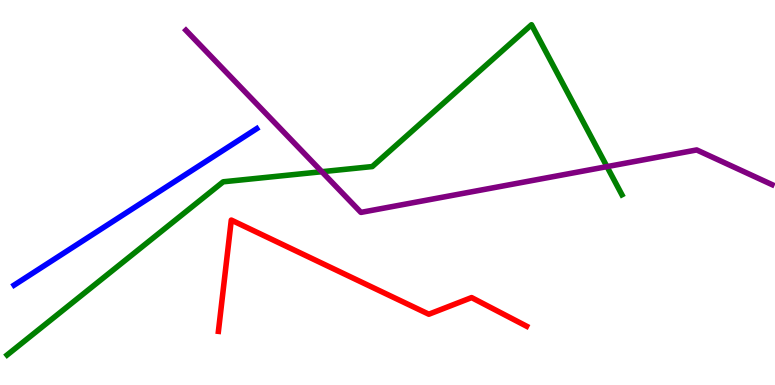[{'lines': ['blue', 'red'], 'intersections': []}, {'lines': ['green', 'red'], 'intersections': []}, {'lines': ['purple', 'red'], 'intersections': []}, {'lines': ['blue', 'green'], 'intersections': []}, {'lines': ['blue', 'purple'], 'intersections': []}, {'lines': ['green', 'purple'], 'intersections': [{'x': 4.15, 'y': 5.54}, {'x': 7.83, 'y': 5.67}]}]